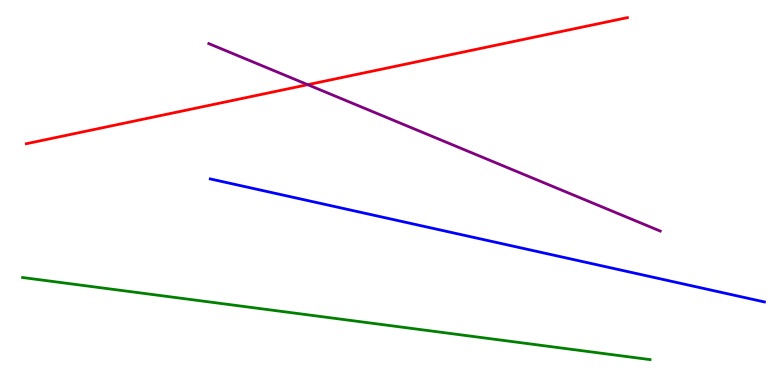[{'lines': ['blue', 'red'], 'intersections': []}, {'lines': ['green', 'red'], 'intersections': []}, {'lines': ['purple', 'red'], 'intersections': [{'x': 3.97, 'y': 7.8}]}, {'lines': ['blue', 'green'], 'intersections': []}, {'lines': ['blue', 'purple'], 'intersections': []}, {'lines': ['green', 'purple'], 'intersections': []}]